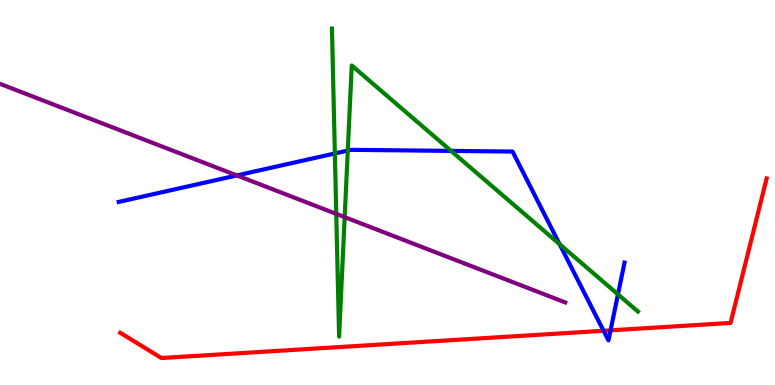[{'lines': ['blue', 'red'], 'intersections': [{'x': 7.79, 'y': 1.41}, {'x': 7.88, 'y': 1.42}]}, {'lines': ['green', 'red'], 'intersections': []}, {'lines': ['purple', 'red'], 'intersections': []}, {'lines': ['blue', 'green'], 'intersections': [{'x': 4.32, 'y': 6.01}, {'x': 4.49, 'y': 6.09}, {'x': 5.82, 'y': 6.08}, {'x': 7.22, 'y': 3.66}, {'x': 7.97, 'y': 2.35}]}, {'lines': ['blue', 'purple'], 'intersections': [{'x': 3.06, 'y': 5.44}]}, {'lines': ['green', 'purple'], 'intersections': [{'x': 4.34, 'y': 4.44}, {'x': 4.45, 'y': 4.36}]}]